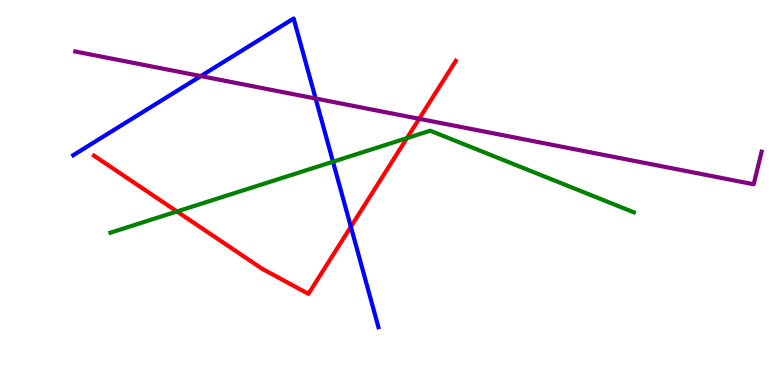[{'lines': ['blue', 'red'], 'intersections': [{'x': 4.53, 'y': 4.11}]}, {'lines': ['green', 'red'], 'intersections': [{'x': 2.28, 'y': 4.51}, {'x': 5.25, 'y': 6.41}]}, {'lines': ['purple', 'red'], 'intersections': [{'x': 5.41, 'y': 6.91}]}, {'lines': ['blue', 'green'], 'intersections': [{'x': 4.3, 'y': 5.8}]}, {'lines': ['blue', 'purple'], 'intersections': [{'x': 2.59, 'y': 8.02}, {'x': 4.07, 'y': 7.44}]}, {'lines': ['green', 'purple'], 'intersections': []}]